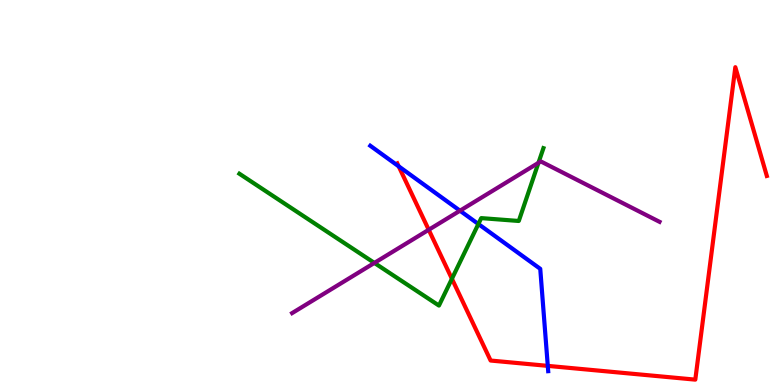[{'lines': ['blue', 'red'], 'intersections': [{'x': 5.14, 'y': 5.68}, {'x': 7.07, 'y': 0.497}]}, {'lines': ['green', 'red'], 'intersections': [{'x': 5.83, 'y': 2.76}]}, {'lines': ['purple', 'red'], 'intersections': [{'x': 5.53, 'y': 4.03}]}, {'lines': ['blue', 'green'], 'intersections': [{'x': 6.17, 'y': 4.18}]}, {'lines': ['blue', 'purple'], 'intersections': [{'x': 5.94, 'y': 4.53}]}, {'lines': ['green', 'purple'], 'intersections': [{'x': 4.83, 'y': 3.17}, {'x': 6.95, 'y': 5.77}]}]